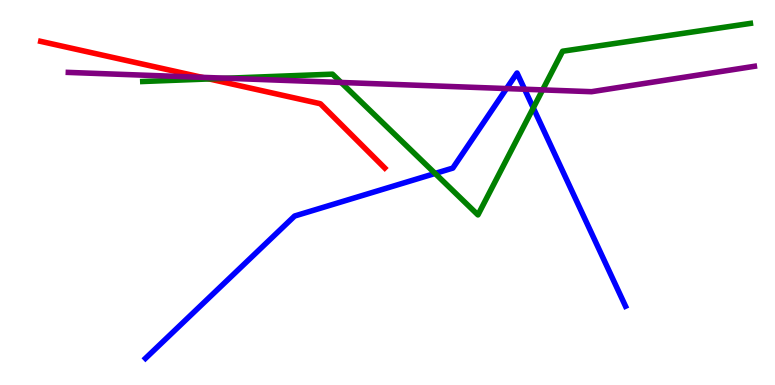[{'lines': ['blue', 'red'], 'intersections': []}, {'lines': ['green', 'red'], 'intersections': [{'x': 2.7, 'y': 7.95}]}, {'lines': ['purple', 'red'], 'intersections': [{'x': 2.61, 'y': 7.99}]}, {'lines': ['blue', 'green'], 'intersections': [{'x': 5.61, 'y': 5.49}, {'x': 6.88, 'y': 7.2}]}, {'lines': ['blue', 'purple'], 'intersections': [{'x': 6.54, 'y': 7.7}, {'x': 6.77, 'y': 7.68}]}, {'lines': ['green', 'purple'], 'intersections': [{'x': 2.93, 'y': 7.97}, {'x': 4.4, 'y': 7.86}, {'x': 7.0, 'y': 7.67}]}]